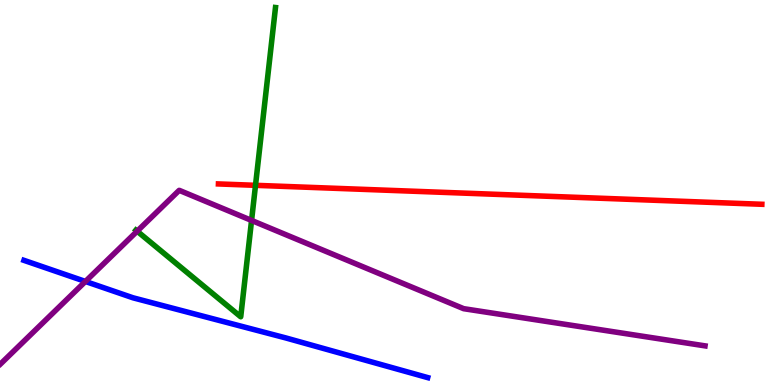[{'lines': ['blue', 'red'], 'intersections': []}, {'lines': ['green', 'red'], 'intersections': [{'x': 3.3, 'y': 5.19}]}, {'lines': ['purple', 'red'], 'intersections': []}, {'lines': ['blue', 'green'], 'intersections': []}, {'lines': ['blue', 'purple'], 'intersections': [{'x': 1.1, 'y': 2.69}]}, {'lines': ['green', 'purple'], 'intersections': [{'x': 1.77, 'y': 4.0}, {'x': 3.25, 'y': 4.27}]}]